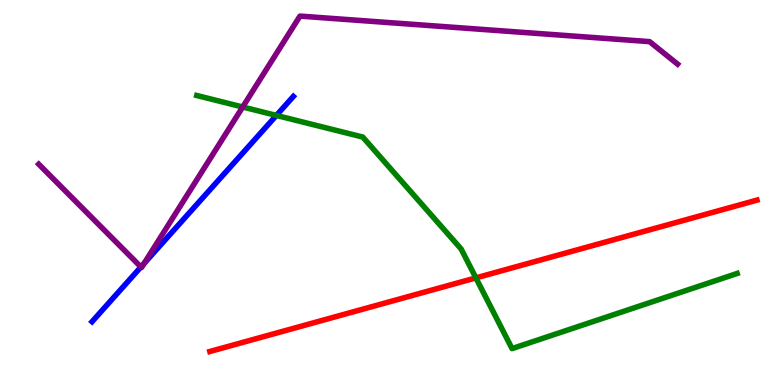[{'lines': ['blue', 'red'], 'intersections': []}, {'lines': ['green', 'red'], 'intersections': [{'x': 6.14, 'y': 2.78}]}, {'lines': ['purple', 'red'], 'intersections': []}, {'lines': ['blue', 'green'], 'intersections': [{'x': 3.57, 'y': 7.0}]}, {'lines': ['blue', 'purple'], 'intersections': [{'x': 1.82, 'y': 3.07}, {'x': 1.86, 'y': 3.16}]}, {'lines': ['green', 'purple'], 'intersections': [{'x': 3.13, 'y': 7.22}]}]